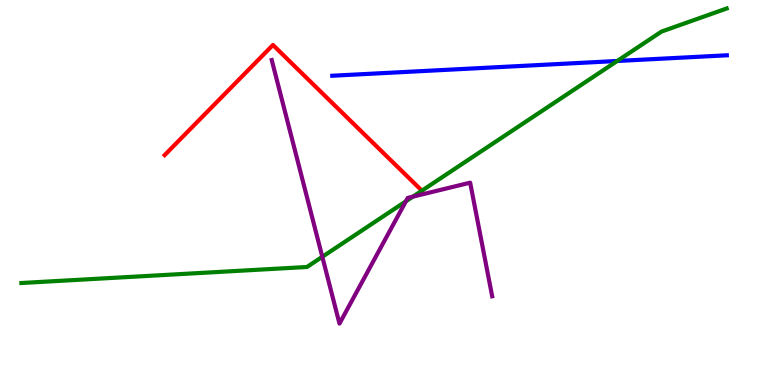[{'lines': ['blue', 'red'], 'intersections': []}, {'lines': ['green', 'red'], 'intersections': [{'x': 5.44, 'y': 5.05}]}, {'lines': ['purple', 'red'], 'intersections': []}, {'lines': ['blue', 'green'], 'intersections': [{'x': 7.96, 'y': 8.42}]}, {'lines': ['blue', 'purple'], 'intersections': []}, {'lines': ['green', 'purple'], 'intersections': [{'x': 4.16, 'y': 3.33}, {'x': 5.24, 'y': 4.77}, {'x': 5.33, 'y': 4.89}]}]